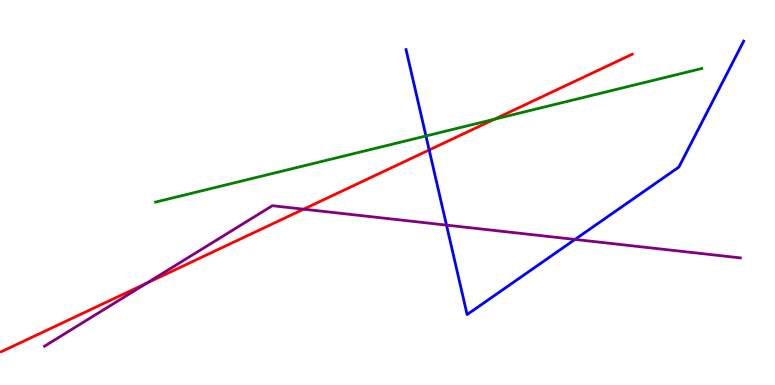[{'lines': ['blue', 'red'], 'intersections': [{'x': 5.54, 'y': 6.1}]}, {'lines': ['green', 'red'], 'intersections': [{'x': 6.38, 'y': 6.9}]}, {'lines': ['purple', 'red'], 'intersections': [{'x': 1.89, 'y': 2.65}, {'x': 3.92, 'y': 4.57}]}, {'lines': ['blue', 'green'], 'intersections': [{'x': 5.5, 'y': 6.47}]}, {'lines': ['blue', 'purple'], 'intersections': [{'x': 5.76, 'y': 4.15}, {'x': 7.42, 'y': 3.78}]}, {'lines': ['green', 'purple'], 'intersections': []}]